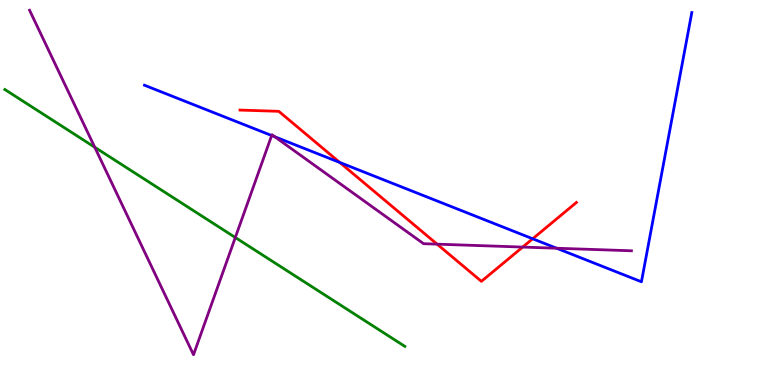[{'lines': ['blue', 'red'], 'intersections': [{'x': 4.38, 'y': 5.78}, {'x': 6.87, 'y': 3.8}]}, {'lines': ['green', 'red'], 'intersections': []}, {'lines': ['purple', 'red'], 'intersections': [{'x': 5.64, 'y': 3.66}, {'x': 6.74, 'y': 3.58}]}, {'lines': ['blue', 'green'], 'intersections': []}, {'lines': ['blue', 'purple'], 'intersections': [{'x': 3.51, 'y': 6.48}, {'x': 3.55, 'y': 6.45}, {'x': 7.18, 'y': 3.55}]}, {'lines': ['green', 'purple'], 'intersections': [{'x': 1.22, 'y': 6.18}, {'x': 3.04, 'y': 3.83}]}]